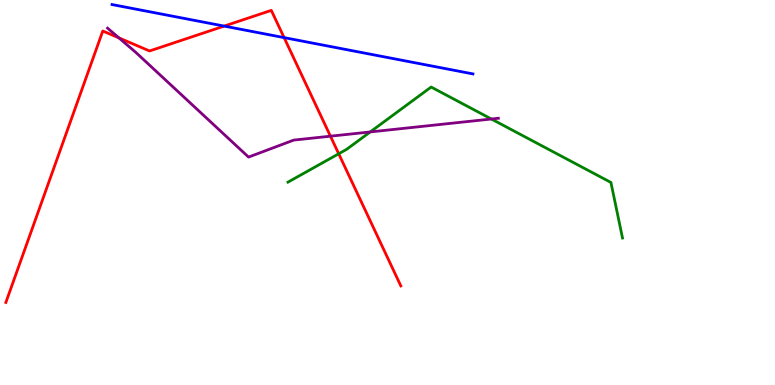[{'lines': ['blue', 'red'], 'intersections': [{'x': 2.89, 'y': 9.32}, {'x': 3.67, 'y': 9.02}]}, {'lines': ['green', 'red'], 'intersections': [{'x': 4.37, 'y': 6.01}]}, {'lines': ['purple', 'red'], 'intersections': [{'x': 1.53, 'y': 9.02}, {'x': 4.26, 'y': 6.46}]}, {'lines': ['blue', 'green'], 'intersections': []}, {'lines': ['blue', 'purple'], 'intersections': []}, {'lines': ['green', 'purple'], 'intersections': [{'x': 4.78, 'y': 6.57}, {'x': 6.34, 'y': 6.91}]}]